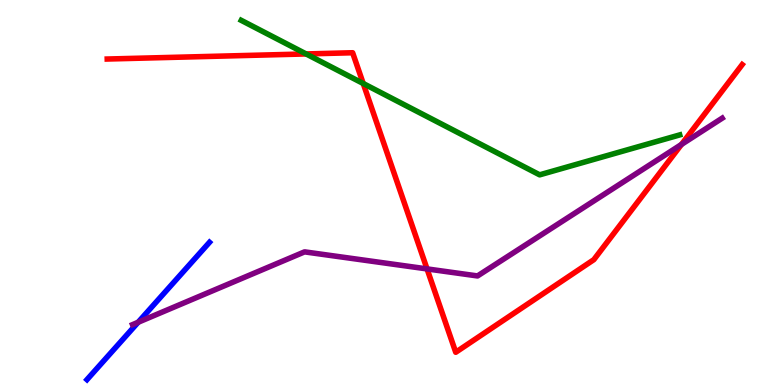[{'lines': ['blue', 'red'], 'intersections': []}, {'lines': ['green', 'red'], 'intersections': [{'x': 3.95, 'y': 8.6}, {'x': 4.69, 'y': 7.83}]}, {'lines': ['purple', 'red'], 'intersections': [{'x': 5.51, 'y': 3.02}, {'x': 8.79, 'y': 6.25}]}, {'lines': ['blue', 'green'], 'intersections': []}, {'lines': ['blue', 'purple'], 'intersections': [{'x': 1.78, 'y': 1.63}]}, {'lines': ['green', 'purple'], 'intersections': []}]